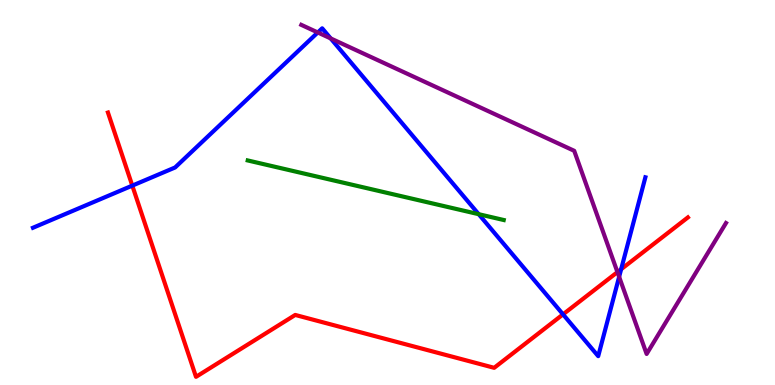[{'lines': ['blue', 'red'], 'intersections': [{'x': 1.71, 'y': 5.18}, {'x': 7.26, 'y': 1.83}, {'x': 8.01, 'y': 3.01}]}, {'lines': ['green', 'red'], 'intersections': []}, {'lines': ['purple', 'red'], 'intersections': [{'x': 7.97, 'y': 2.93}]}, {'lines': ['blue', 'green'], 'intersections': [{'x': 6.18, 'y': 4.44}]}, {'lines': ['blue', 'purple'], 'intersections': [{'x': 4.1, 'y': 9.16}, {'x': 4.27, 'y': 9.0}, {'x': 7.99, 'y': 2.81}]}, {'lines': ['green', 'purple'], 'intersections': []}]